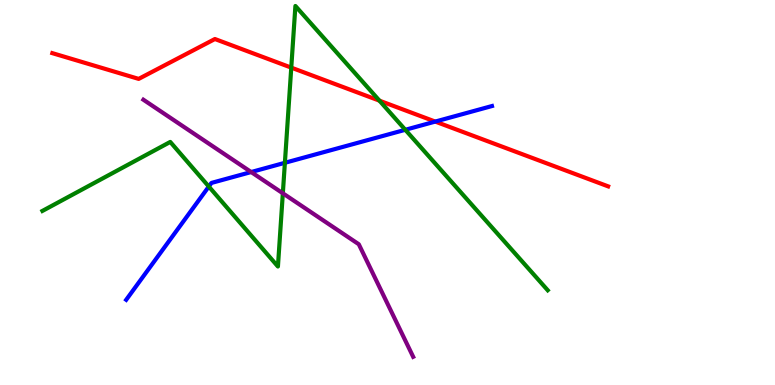[{'lines': ['blue', 'red'], 'intersections': [{'x': 5.62, 'y': 6.84}]}, {'lines': ['green', 'red'], 'intersections': [{'x': 3.76, 'y': 8.24}, {'x': 4.9, 'y': 7.39}]}, {'lines': ['purple', 'red'], 'intersections': []}, {'lines': ['blue', 'green'], 'intersections': [{'x': 2.69, 'y': 5.15}, {'x': 3.68, 'y': 5.77}, {'x': 5.23, 'y': 6.63}]}, {'lines': ['blue', 'purple'], 'intersections': [{'x': 3.24, 'y': 5.53}]}, {'lines': ['green', 'purple'], 'intersections': [{'x': 3.65, 'y': 4.98}]}]